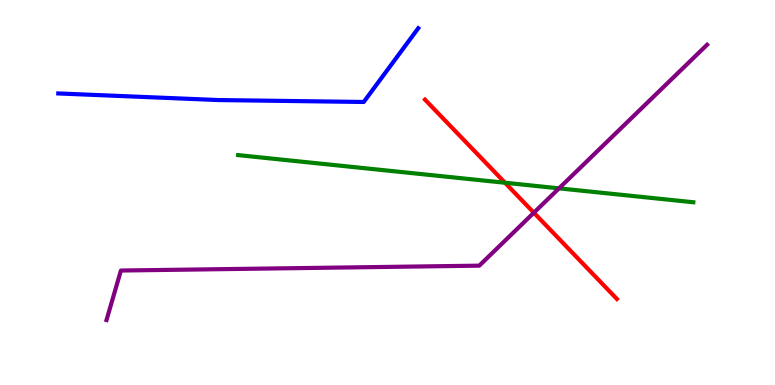[{'lines': ['blue', 'red'], 'intersections': []}, {'lines': ['green', 'red'], 'intersections': [{'x': 6.52, 'y': 5.25}]}, {'lines': ['purple', 'red'], 'intersections': [{'x': 6.89, 'y': 4.47}]}, {'lines': ['blue', 'green'], 'intersections': []}, {'lines': ['blue', 'purple'], 'intersections': []}, {'lines': ['green', 'purple'], 'intersections': [{'x': 7.21, 'y': 5.11}]}]